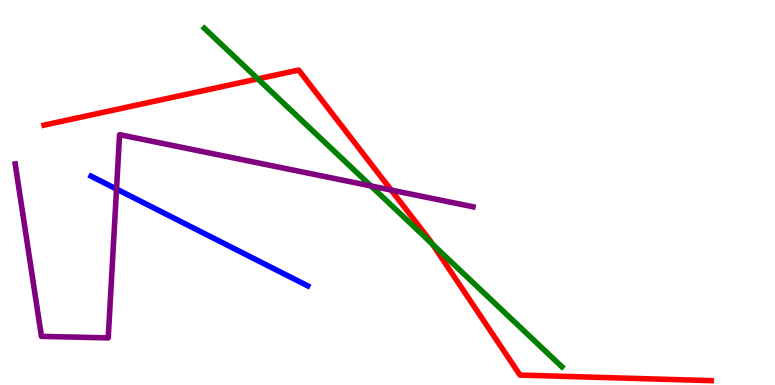[{'lines': ['blue', 'red'], 'intersections': []}, {'lines': ['green', 'red'], 'intersections': [{'x': 3.33, 'y': 7.95}, {'x': 5.58, 'y': 3.66}]}, {'lines': ['purple', 'red'], 'intersections': [{'x': 5.05, 'y': 5.06}]}, {'lines': ['blue', 'green'], 'intersections': []}, {'lines': ['blue', 'purple'], 'intersections': [{'x': 1.5, 'y': 5.09}]}, {'lines': ['green', 'purple'], 'intersections': [{'x': 4.79, 'y': 5.17}]}]